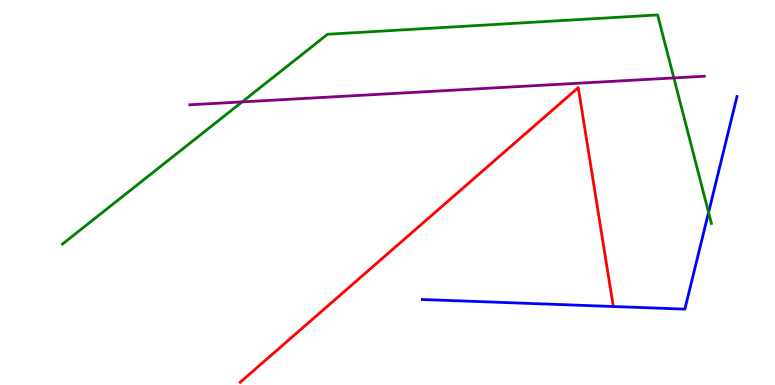[{'lines': ['blue', 'red'], 'intersections': []}, {'lines': ['green', 'red'], 'intersections': []}, {'lines': ['purple', 'red'], 'intersections': []}, {'lines': ['blue', 'green'], 'intersections': [{'x': 9.14, 'y': 4.48}]}, {'lines': ['blue', 'purple'], 'intersections': []}, {'lines': ['green', 'purple'], 'intersections': [{'x': 3.12, 'y': 7.35}, {'x': 8.69, 'y': 7.98}]}]